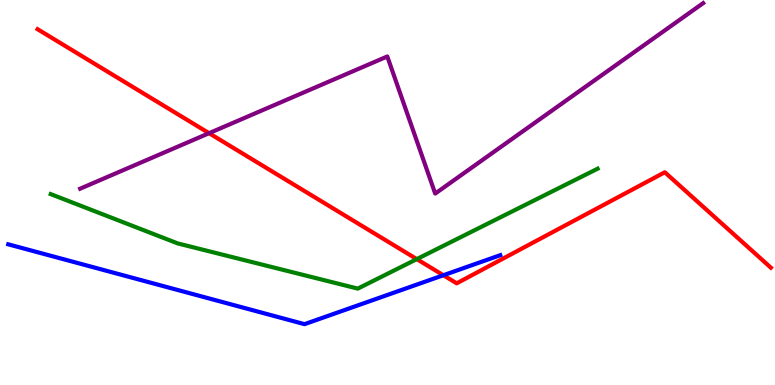[{'lines': ['blue', 'red'], 'intersections': [{'x': 5.72, 'y': 2.85}]}, {'lines': ['green', 'red'], 'intersections': [{'x': 5.38, 'y': 3.27}]}, {'lines': ['purple', 'red'], 'intersections': [{'x': 2.7, 'y': 6.54}]}, {'lines': ['blue', 'green'], 'intersections': []}, {'lines': ['blue', 'purple'], 'intersections': []}, {'lines': ['green', 'purple'], 'intersections': []}]